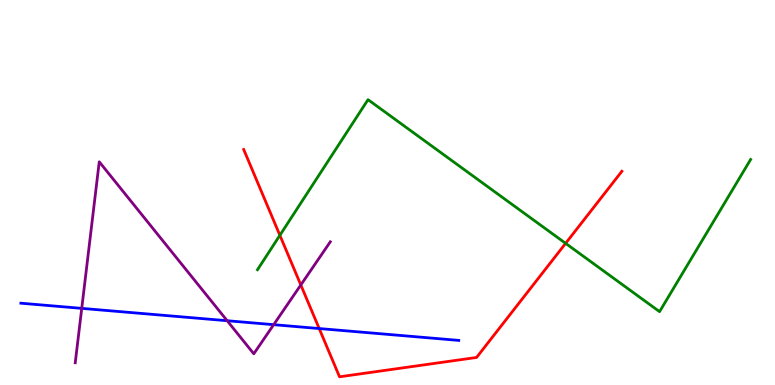[{'lines': ['blue', 'red'], 'intersections': [{'x': 4.12, 'y': 1.47}]}, {'lines': ['green', 'red'], 'intersections': [{'x': 3.61, 'y': 3.89}, {'x': 7.3, 'y': 3.68}]}, {'lines': ['purple', 'red'], 'intersections': [{'x': 3.88, 'y': 2.6}]}, {'lines': ['blue', 'green'], 'intersections': []}, {'lines': ['blue', 'purple'], 'intersections': [{'x': 1.05, 'y': 1.99}, {'x': 2.93, 'y': 1.67}, {'x': 3.53, 'y': 1.57}]}, {'lines': ['green', 'purple'], 'intersections': []}]